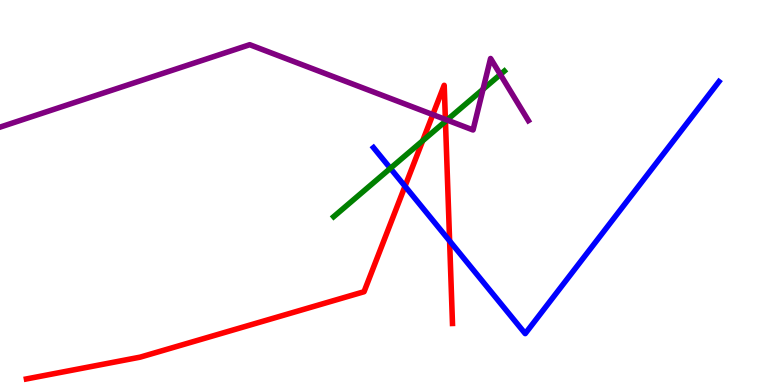[{'lines': ['blue', 'red'], 'intersections': [{'x': 5.23, 'y': 5.16}, {'x': 5.8, 'y': 3.74}]}, {'lines': ['green', 'red'], 'intersections': [{'x': 5.45, 'y': 6.34}, {'x': 5.75, 'y': 6.85}]}, {'lines': ['purple', 'red'], 'intersections': [{'x': 5.58, 'y': 7.02}, {'x': 5.75, 'y': 6.9}]}, {'lines': ['blue', 'green'], 'intersections': [{'x': 5.04, 'y': 5.63}]}, {'lines': ['blue', 'purple'], 'intersections': []}, {'lines': ['green', 'purple'], 'intersections': [{'x': 5.77, 'y': 6.88}, {'x': 6.23, 'y': 7.68}, {'x': 6.46, 'y': 8.06}]}]